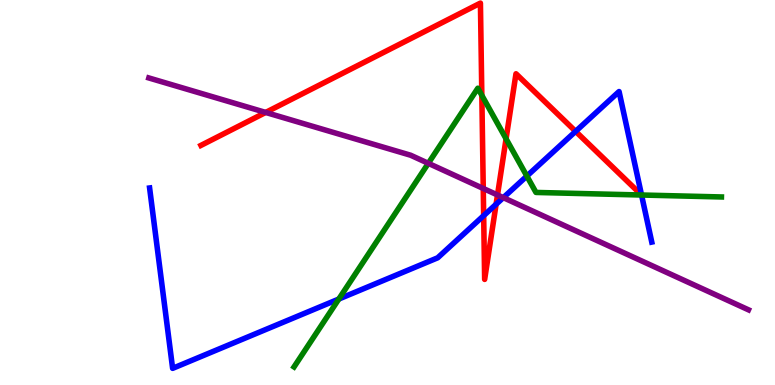[{'lines': ['blue', 'red'], 'intersections': [{'x': 6.24, 'y': 4.4}, {'x': 6.4, 'y': 4.69}, {'x': 7.43, 'y': 6.59}, {'x': 8.28, 'y': 4.93}]}, {'lines': ['green', 'red'], 'intersections': [{'x': 6.22, 'y': 7.52}, {'x': 6.53, 'y': 6.39}, {'x': 8.28, 'y': 4.93}]}, {'lines': ['purple', 'red'], 'intersections': [{'x': 3.43, 'y': 7.08}, {'x': 6.24, 'y': 5.1}, {'x': 6.42, 'y': 4.94}]}, {'lines': ['blue', 'green'], 'intersections': [{'x': 4.37, 'y': 2.23}, {'x': 6.8, 'y': 5.43}, {'x': 8.28, 'y': 4.93}]}, {'lines': ['blue', 'purple'], 'intersections': [{'x': 6.49, 'y': 4.87}]}, {'lines': ['green', 'purple'], 'intersections': [{'x': 5.53, 'y': 5.76}]}]